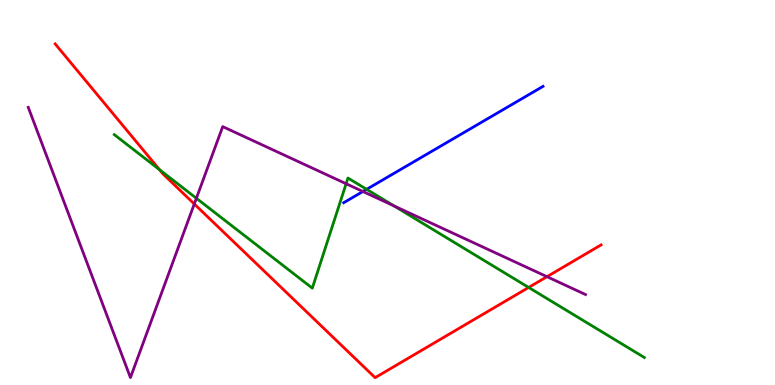[{'lines': ['blue', 'red'], 'intersections': []}, {'lines': ['green', 'red'], 'intersections': [{'x': 2.06, 'y': 5.59}, {'x': 6.82, 'y': 2.53}]}, {'lines': ['purple', 'red'], 'intersections': [{'x': 2.51, 'y': 4.7}, {'x': 7.06, 'y': 2.81}]}, {'lines': ['blue', 'green'], 'intersections': [{'x': 4.73, 'y': 5.08}]}, {'lines': ['blue', 'purple'], 'intersections': [{'x': 4.68, 'y': 5.03}]}, {'lines': ['green', 'purple'], 'intersections': [{'x': 2.53, 'y': 4.85}, {'x': 4.47, 'y': 5.23}, {'x': 5.08, 'y': 4.65}]}]